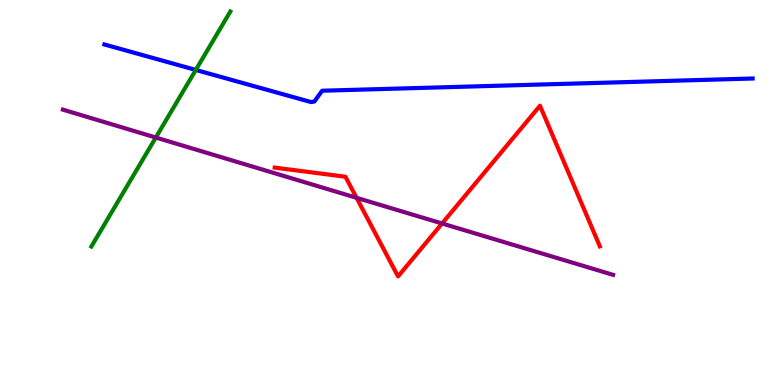[{'lines': ['blue', 'red'], 'intersections': []}, {'lines': ['green', 'red'], 'intersections': []}, {'lines': ['purple', 'red'], 'intersections': [{'x': 4.6, 'y': 4.86}, {'x': 5.7, 'y': 4.2}]}, {'lines': ['blue', 'green'], 'intersections': [{'x': 2.53, 'y': 8.18}]}, {'lines': ['blue', 'purple'], 'intersections': []}, {'lines': ['green', 'purple'], 'intersections': [{'x': 2.01, 'y': 6.43}]}]